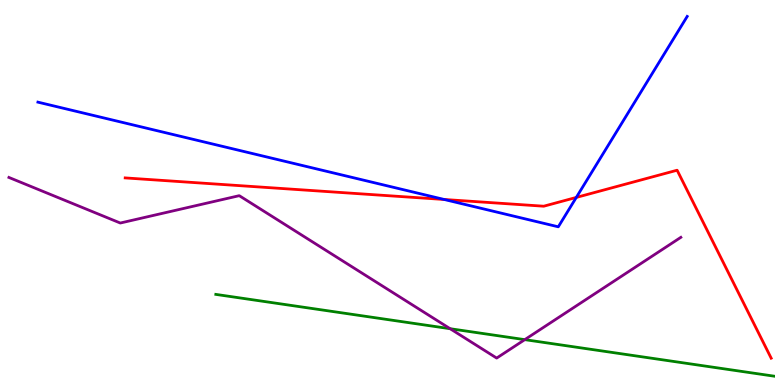[{'lines': ['blue', 'red'], 'intersections': [{'x': 5.73, 'y': 4.82}, {'x': 7.44, 'y': 4.87}]}, {'lines': ['green', 'red'], 'intersections': []}, {'lines': ['purple', 'red'], 'intersections': []}, {'lines': ['blue', 'green'], 'intersections': []}, {'lines': ['blue', 'purple'], 'intersections': []}, {'lines': ['green', 'purple'], 'intersections': [{'x': 5.81, 'y': 1.46}, {'x': 6.77, 'y': 1.18}]}]